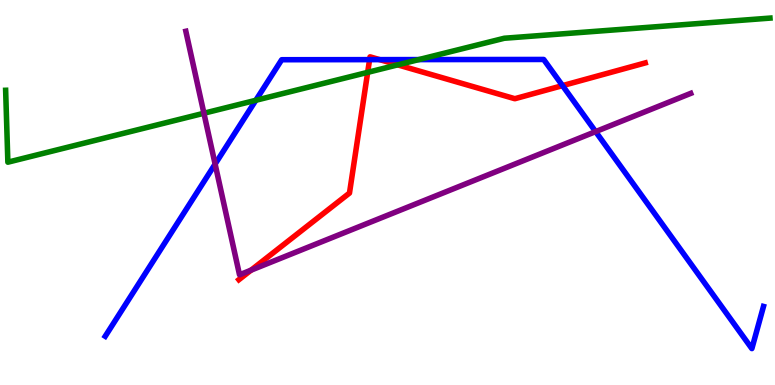[{'lines': ['blue', 'red'], 'intersections': [{'x': 4.77, 'y': 8.45}, {'x': 4.9, 'y': 8.45}, {'x': 7.26, 'y': 7.78}]}, {'lines': ['green', 'red'], 'intersections': [{'x': 4.74, 'y': 8.12}, {'x': 5.13, 'y': 8.32}]}, {'lines': ['purple', 'red'], 'intersections': [{'x': 3.24, 'y': 2.98}]}, {'lines': ['blue', 'green'], 'intersections': [{'x': 3.3, 'y': 7.4}, {'x': 5.4, 'y': 8.45}]}, {'lines': ['blue', 'purple'], 'intersections': [{'x': 2.78, 'y': 5.74}, {'x': 7.69, 'y': 6.58}]}, {'lines': ['green', 'purple'], 'intersections': [{'x': 2.63, 'y': 7.06}]}]